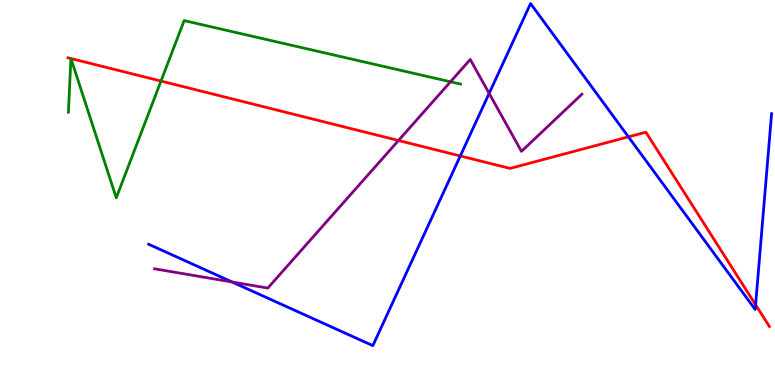[{'lines': ['blue', 'red'], 'intersections': [{'x': 5.94, 'y': 5.95}, {'x': 8.11, 'y': 6.45}, {'x': 9.75, 'y': 2.08}]}, {'lines': ['green', 'red'], 'intersections': [{'x': 0.915, 'y': 8.48}, {'x': 0.915, 'y': 8.48}, {'x': 2.08, 'y': 7.89}]}, {'lines': ['purple', 'red'], 'intersections': [{'x': 5.14, 'y': 6.35}]}, {'lines': ['blue', 'green'], 'intersections': []}, {'lines': ['blue', 'purple'], 'intersections': [{'x': 3.0, 'y': 2.68}, {'x': 6.31, 'y': 7.57}]}, {'lines': ['green', 'purple'], 'intersections': [{'x': 5.81, 'y': 7.88}]}]